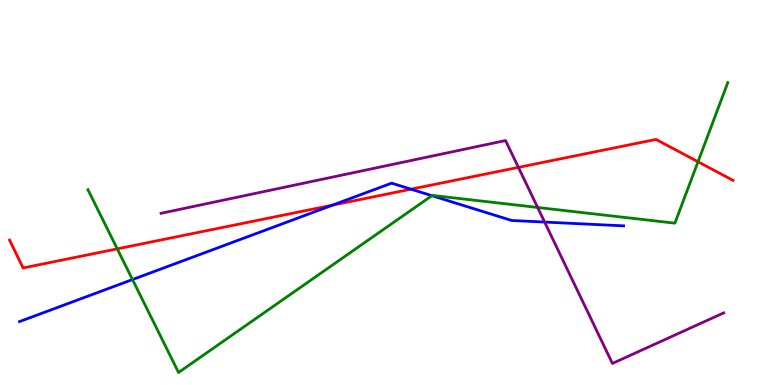[{'lines': ['blue', 'red'], 'intersections': [{'x': 4.29, 'y': 4.67}, {'x': 5.3, 'y': 5.09}]}, {'lines': ['green', 'red'], 'intersections': [{'x': 1.51, 'y': 3.54}, {'x': 9.01, 'y': 5.8}]}, {'lines': ['purple', 'red'], 'intersections': [{'x': 6.69, 'y': 5.65}]}, {'lines': ['blue', 'green'], 'intersections': [{'x': 1.71, 'y': 2.74}, {'x': 5.57, 'y': 4.92}]}, {'lines': ['blue', 'purple'], 'intersections': [{'x': 7.03, 'y': 4.23}]}, {'lines': ['green', 'purple'], 'intersections': [{'x': 6.94, 'y': 4.61}]}]